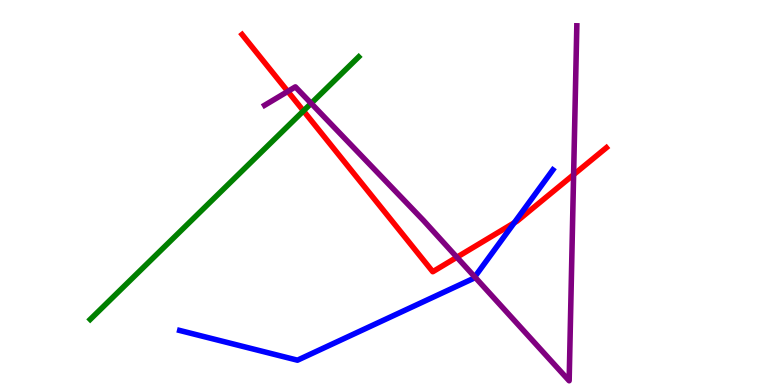[{'lines': ['blue', 'red'], 'intersections': [{'x': 6.64, 'y': 4.21}]}, {'lines': ['green', 'red'], 'intersections': [{'x': 3.92, 'y': 7.12}]}, {'lines': ['purple', 'red'], 'intersections': [{'x': 3.71, 'y': 7.63}, {'x': 5.9, 'y': 3.32}, {'x': 7.4, 'y': 5.46}]}, {'lines': ['blue', 'green'], 'intersections': []}, {'lines': ['blue', 'purple'], 'intersections': [{'x': 6.13, 'y': 2.81}]}, {'lines': ['green', 'purple'], 'intersections': [{'x': 4.02, 'y': 7.32}]}]